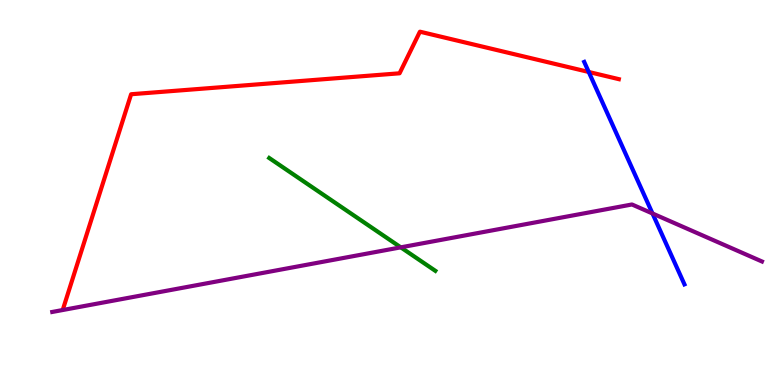[{'lines': ['blue', 'red'], 'intersections': [{'x': 7.6, 'y': 8.13}]}, {'lines': ['green', 'red'], 'intersections': []}, {'lines': ['purple', 'red'], 'intersections': []}, {'lines': ['blue', 'green'], 'intersections': []}, {'lines': ['blue', 'purple'], 'intersections': [{'x': 8.42, 'y': 4.45}]}, {'lines': ['green', 'purple'], 'intersections': [{'x': 5.17, 'y': 3.58}]}]